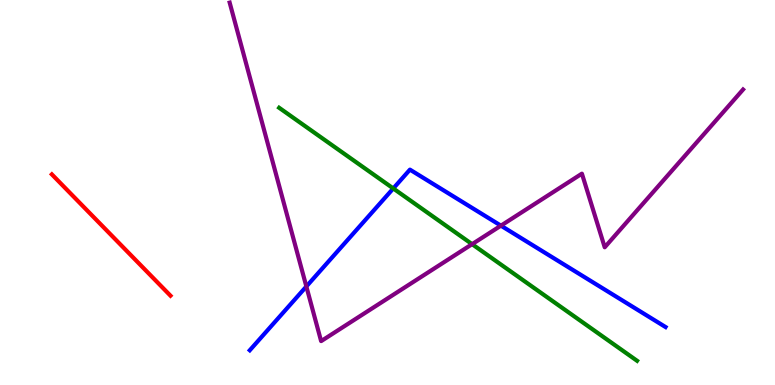[{'lines': ['blue', 'red'], 'intersections': []}, {'lines': ['green', 'red'], 'intersections': []}, {'lines': ['purple', 'red'], 'intersections': []}, {'lines': ['blue', 'green'], 'intersections': [{'x': 5.07, 'y': 5.11}]}, {'lines': ['blue', 'purple'], 'intersections': [{'x': 3.95, 'y': 2.56}, {'x': 6.46, 'y': 4.14}]}, {'lines': ['green', 'purple'], 'intersections': [{'x': 6.09, 'y': 3.66}]}]